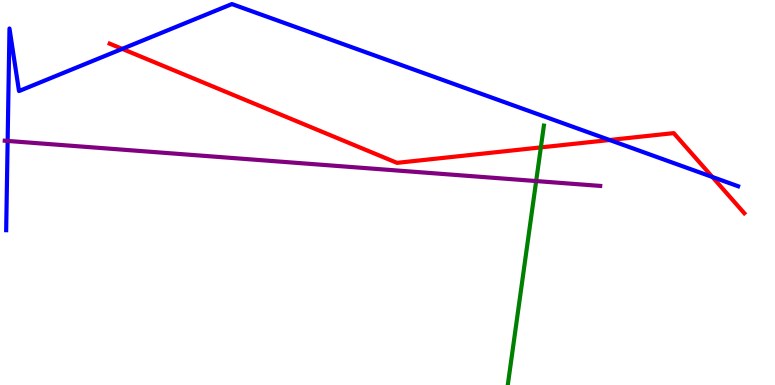[{'lines': ['blue', 'red'], 'intersections': [{'x': 1.58, 'y': 8.73}, {'x': 7.87, 'y': 6.36}, {'x': 9.19, 'y': 5.4}]}, {'lines': ['green', 'red'], 'intersections': [{'x': 6.98, 'y': 6.17}]}, {'lines': ['purple', 'red'], 'intersections': []}, {'lines': ['blue', 'green'], 'intersections': []}, {'lines': ['blue', 'purple'], 'intersections': [{'x': 0.0985, 'y': 6.34}]}, {'lines': ['green', 'purple'], 'intersections': [{'x': 6.92, 'y': 5.3}]}]